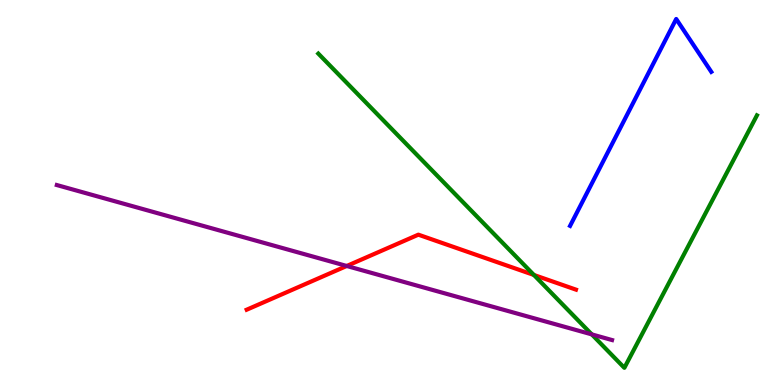[{'lines': ['blue', 'red'], 'intersections': []}, {'lines': ['green', 'red'], 'intersections': [{'x': 6.89, 'y': 2.86}]}, {'lines': ['purple', 'red'], 'intersections': [{'x': 4.47, 'y': 3.09}]}, {'lines': ['blue', 'green'], 'intersections': []}, {'lines': ['blue', 'purple'], 'intersections': []}, {'lines': ['green', 'purple'], 'intersections': [{'x': 7.64, 'y': 1.31}]}]